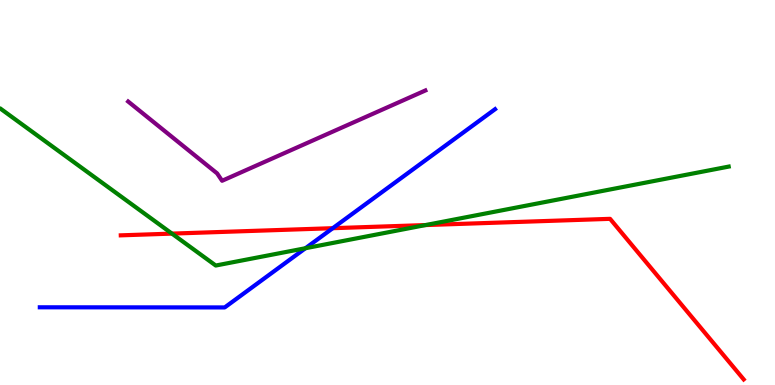[{'lines': ['blue', 'red'], 'intersections': [{'x': 4.29, 'y': 4.07}]}, {'lines': ['green', 'red'], 'intersections': [{'x': 2.22, 'y': 3.93}, {'x': 5.49, 'y': 4.15}]}, {'lines': ['purple', 'red'], 'intersections': []}, {'lines': ['blue', 'green'], 'intersections': [{'x': 3.94, 'y': 3.55}]}, {'lines': ['blue', 'purple'], 'intersections': []}, {'lines': ['green', 'purple'], 'intersections': []}]